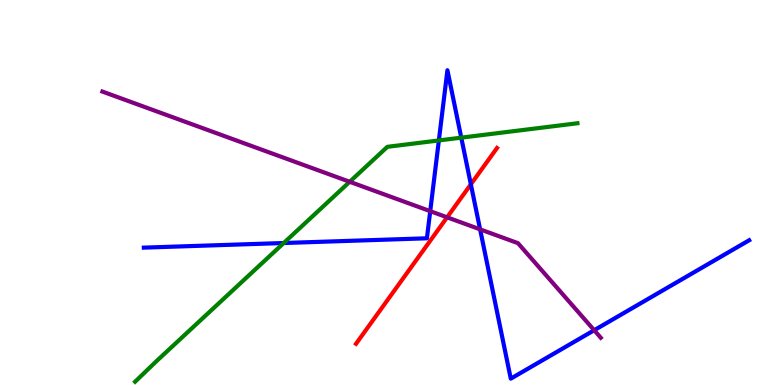[{'lines': ['blue', 'red'], 'intersections': [{'x': 6.08, 'y': 5.21}]}, {'lines': ['green', 'red'], 'intersections': []}, {'lines': ['purple', 'red'], 'intersections': [{'x': 5.77, 'y': 4.36}]}, {'lines': ['blue', 'green'], 'intersections': [{'x': 3.66, 'y': 3.69}, {'x': 5.66, 'y': 6.35}, {'x': 5.95, 'y': 6.42}]}, {'lines': ['blue', 'purple'], 'intersections': [{'x': 5.55, 'y': 4.52}, {'x': 6.19, 'y': 4.04}, {'x': 7.67, 'y': 1.42}]}, {'lines': ['green', 'purple'], 'intersections': [{'x': 4.51, 'y': 5.28}]}]